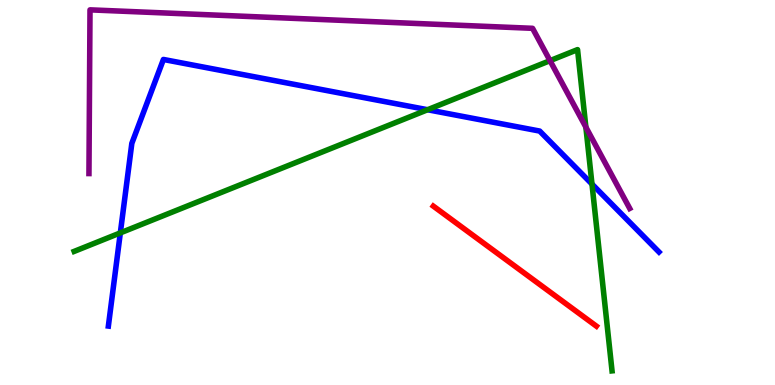[{'lines': ['blue', 'red'], 'intersections': []}, {'lines': ['green', 'red'], 'intersections': []}, {'lines': ['purple', 'red'], 'intersections': []}, {'lines': ['blue', 'green'], 'intersections': [{'x': 1.55, 'y': 3.95}, {'x': 5.52, 'y': 7.15}, {'x': 7.64, 'y': 5.22}]}, {'lines': ['blue', 'purple'], 'intersections': []}, {'lines': ['green', 'purple'], 'intersections': [{'x': 7.1, 'y': 8.42}, {'x': 7.56, 'y': 6.7}]}]